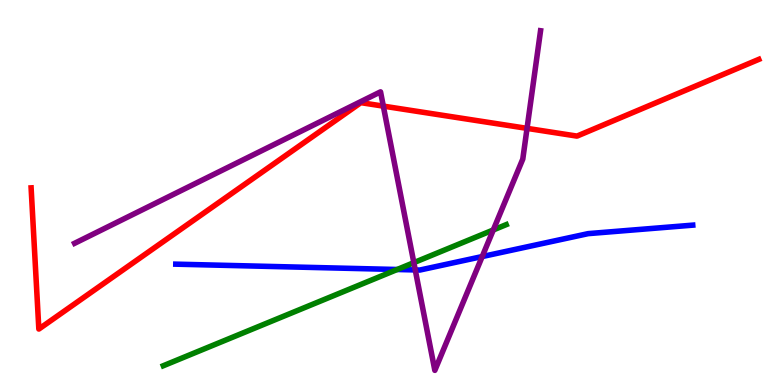[{'lines': ['blue', 'red'], 'intersections': []}, {'lines': ['green', 'red'], 'intersections': []}, {'lines': ['purple', 'red'], 'intersections': [{'x': 4.95, 'y': 7.24}, {'x': 6.8, 'y': 6.67}]}, {'lines': ['blue', 'green'], 'intersections': [{'x': 5.13, 'y': 3.0}]}, {'lines': ['blue', 'purple'], 'intersections': [{'x': 5.36, 'y': 2.99}, {'x': 6.22, 'y': 3.34}]}, {'lines': ['green', 'purple'], 'intersections': [{'x': 5.34, 'y': 3.18}, {'x': 6.36, 'y': 4.03}]}]